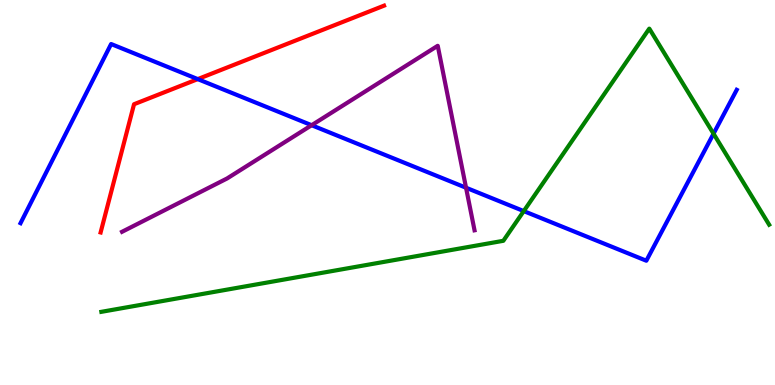[{'lines': ['blue', 'red'], 'intersections': [{'x': 2.55, 'y': 7.95}]}, {'lines': ['green', 'red'], 'intersections': []}, {'lines': ['purple', 'red'], 'intersections': []}, {'lines': ['blue', 'green'], 'intersections': [{'x': 6.76, 'y': 4.52}, {'x': 9.21, 'y': 6.53}]}, {'lines': ['blue', 'purple'], 'intersections': [{'x': 4.02, 'y': 6.75}, {'x': 6.01, 'y': 5.12}]}, {'lines': ['green', 'purple'], 'intersections': []}]